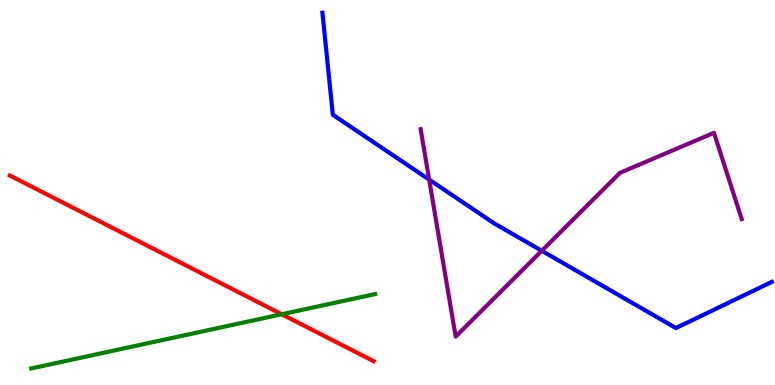[{'lines': ['blue', 'red'], 'intersections': []}, {'lines': ['green', 'red'], 'intersections': [{'x': 3.64, 'y': 1.84}]}, {'lines': ['purple', 'red'], 'intersections': []}, {'lines': ['blue', 'green'], 'intersections': []}, {'lines': ['blue', 'purple'], 'intersections': [{'x': 5.54, 'y': 5.33}, {'x': 6.99, 'y': 3.49}]}, {'lines': ['green', 'purple'], 'intersections': []}]